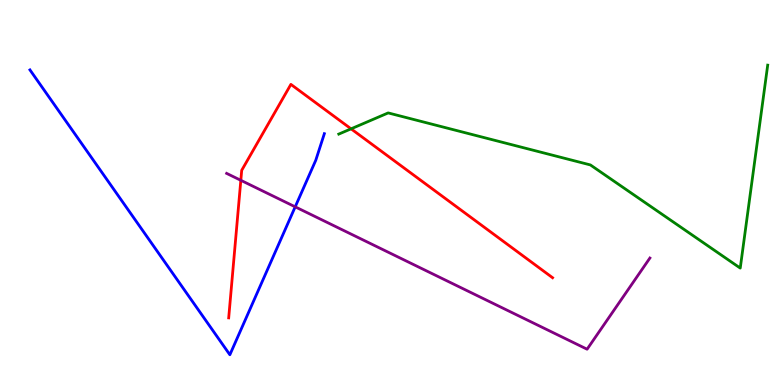[{'lines': ['blue', 'red'], 'intersections': []}, {'lines': ['green', 'red'], 'intersections': [{'x': 4.53, 'y': 6.65}]}, {'lines': ['purple', 'red'], 'intersections': [{'x': 3.11, 'y': 5.32}]}, {'lines': ['blue', 'green'], 'intersections': []}, {'lines': ['blue', 'purple'], 'intersections': [{'x': 3.81, 'y': 4.63}]}, {'lines': ['green', 'purple'], 'intersections': []}]